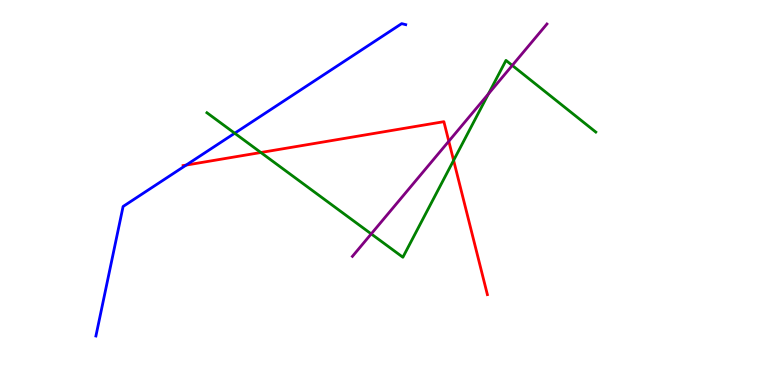[{'lines': ['blue', 'red'], 'intersections': [{'x': 2.4, 'y': 5.71}]}, {'lines': ['green', 'red'], 'intersections': [{'x': 3.37, 'y': 6.04}, {'x': 5.85, 'y': 5.83}]}, {'lines': ['purple', 'red'], 'intersections': [{'x': 5.79, 'y': 6.33}]}, {'lines': ['blue', 'green'], 'intersections': [{'x': 3.03, 'y': 6.54}]}, {'lines': ['blue', 'purple'], 'intersections': []}, {'lines': ['green', 'purple'], 'intersections': [{'x': 4.79, 'y': 3.92}, {'x': 6.3, 'y': 7.56}, {'x': 6.61, 'y': 8.3}]}]